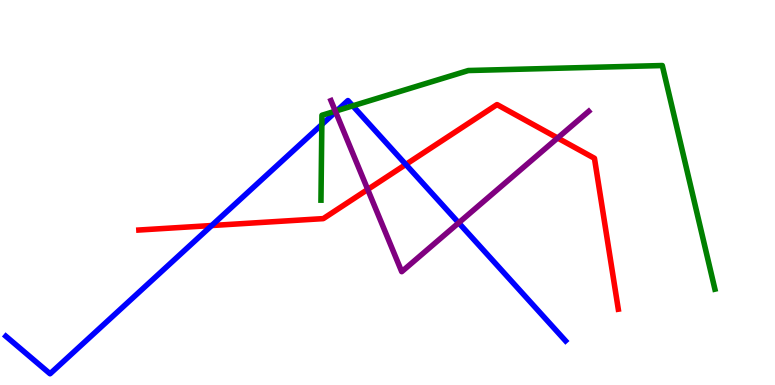[{'lines': ['blue', 'red'], 'intersections': [{'x': 2.73, 'y': 4.14}, {'x': 5.24, 'y': 5.73}]}, {'lines': ['green', 'red'], 'intersections': []}, {'lines': ['purple', 'red'], 'intersections': [{'x': 4.74, 'y': 5.08}, {'x': 7.2, 'y': 6.42}]}, {'lines': ['blue', 'green'], 'intersections': [{'x': 4.15, 'y': 6.77}, {'x': 4.35, 'y': 7.13}, {'x': 4.55, 'y': 7.25}]}, {'lines': ['blue', 'purple'], 'intersections': [{'x': 4.33, 'y': 7.09}, {'x': 5.92, 'y': 4.21}]}, {'lines': ['green', 'purple'], 'intersections': [{'x': 4.33, 'y': 7.11}]}]